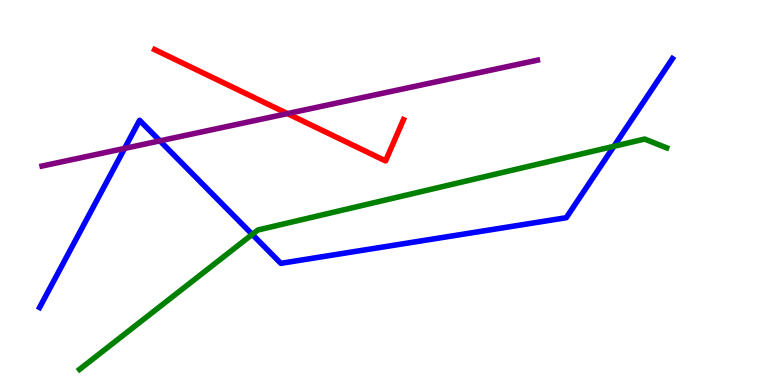[{'lines': ['blue', 'red'], 'intersections': []}, {'lines': ['green', 'red'], 'intersections': []}, {'lines': ['purple', 'red'], 'intersections': [{'x': 3.71, 'y': 7.05}]}, {'lines': ['blue', 'green'], 'intersections': [{'x': 3.25, 'y': 3.91}, {'x': 7.92, 'y': 6.2}]}, {'lines': ['blue', 'purple'], 'intersections': [{'x': 1.61, 'y': 6.15}, {'x': 2.06, 'y': 6.34}]}, {'lines': ['green', 'purple'], 'intersections': []}]